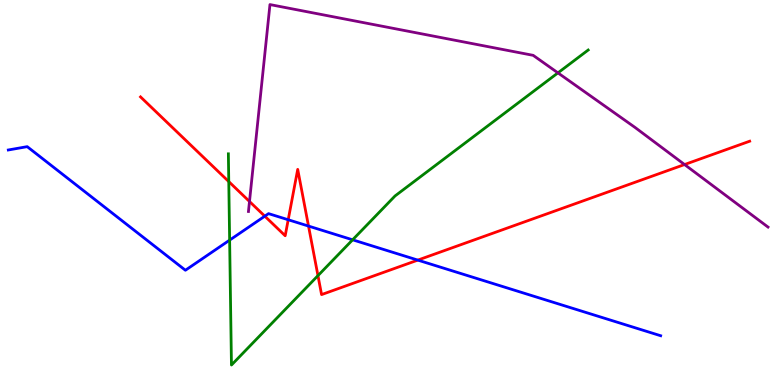[{'lines': ['blue', 'red'], 'intersections': [{'x': 3.42, 'y': 4.39}, {'x': 3.72, 'y': 4.29}, {'x': 3.98, 'y': 4.13}, {'x': 5.39, 'y': 3.24}]}, {'lines': ['green', 'red'], 'intersections': [{'x': 2.95, 'y': 5.28}, {'x': 4.1, 'y': 2.84}]}, {'lines': ['purple', 'red'], 'intersections': [{'x': 3.22, 'y': 4.77}, {'x': 8.83, 'y': 5.73}]}, {'lines': ['blue', 'green'], 'intersections': [{'x': 2.96, 'y': 3.76}, {'x': 4.55, 'y': 3.77}]}, {'lines': ['blue', 'purple'], 'intersections': []}, {'lines': ['green', 'purple'], 'intersections': [{'x': 7.2, 'y': 8.11}]}]